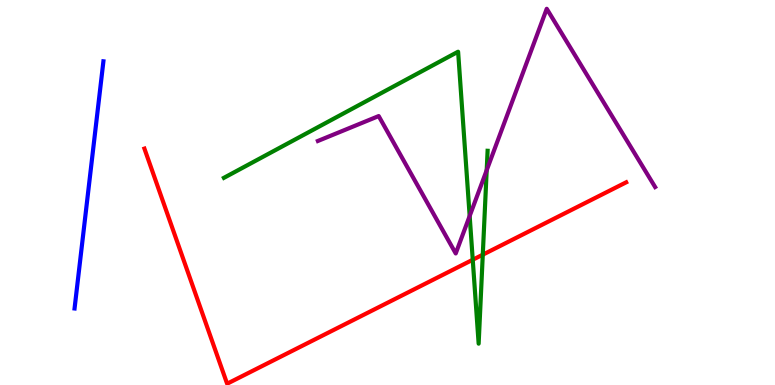[{'lines': ['blue', 'red'], 'intersections': []}, {'lines': ['green', 'red'], 'intersections': [{'x': 6.1, 'y': 3.25}, {'x': 6.23, 'y': 3.38}]}, {'lines': ['purple', 'red'], 'intersections': []}, {'lines': ['blue', 'green'], 'intersections': []}, {'lines': ['blue', 'purple'], 'intersections': []}, {'lines': ['green', 'purple'], 'intersections': [{'x': 6.06, 'y': 4.39}, {'x': 6.28, 'y': 5.58}]}]